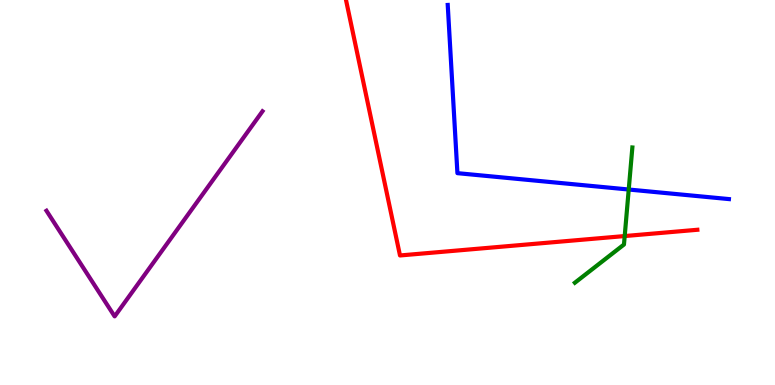[{'lines': ['blue', 'red'], 'intersections': []}, {'lines': ['green', 'red'], 'intersections': [{'x': 8.06, 'y': 3.87}]}, {'lines': ['purple', 'red'], 'intersections': []}, {'lines': ['blue', 'green'], 'intersections': [{'x': 8.11, 'y': 5.08}]}, {'lines': ['blue', 'purple'], 'intersections': []}, {'lines': ['green', 'purple'], 'intersections': []}]